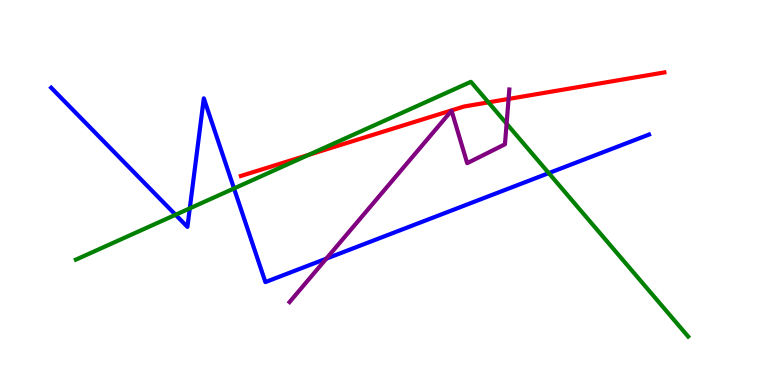[{'lines': ['blue', 'red'], 'intersections': []}, {'lines': ['green', 'red'], 'intersections': [{'x': 3.98, 'y': 5.98}, {'x': 6.3, 'y': 7.34}]}, {'lines': ['purple', 'red'], 'intersections': [{'x': 6.56, 'y': 7.43}]}, {'lines': ['blue', 'green'], 'intersections': [{'x': 2.27, 'y': 4.42}, {'x': 2.45, 'y': 4.59}, {'x': 3.02, 'y': 5.11}, {'x': 7.08, 'y': 5.5}]}, {'lines': ['blue', 'purple'], 'intersections': [{'x': 4.21, 'y': 3.28}]}, {'lines': ['green', 'purple'], 'intersections': [{'x': 6.54, 'y': 6.79}]}]